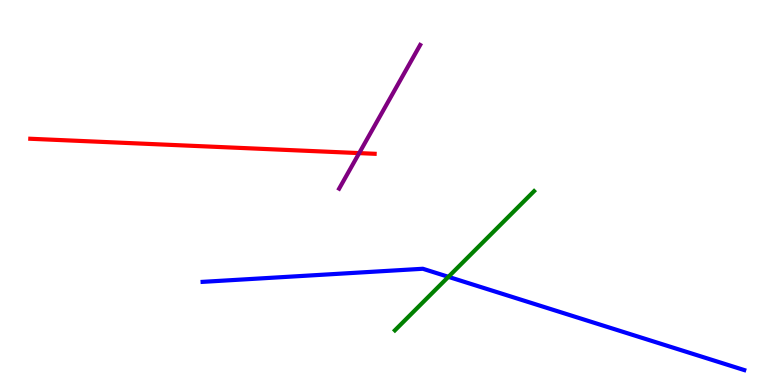[{'lines': ['blue', 'red'], 'intersections': []}, {'lines': ['green', 'red'], 'intersections': []}, {'lines': ['purple', 'red'], 'intersections': [{'x': 4.63, 'y': 6.02}]}, {'lines': ['blue', 'green'], 'intersections': [{'x': 5.79, 'y': 2.81}]}, {'lines': ['blue', 'purple'], 'intersections': []}, {'lines': ['green', 'purple'], 'intersections': []}]